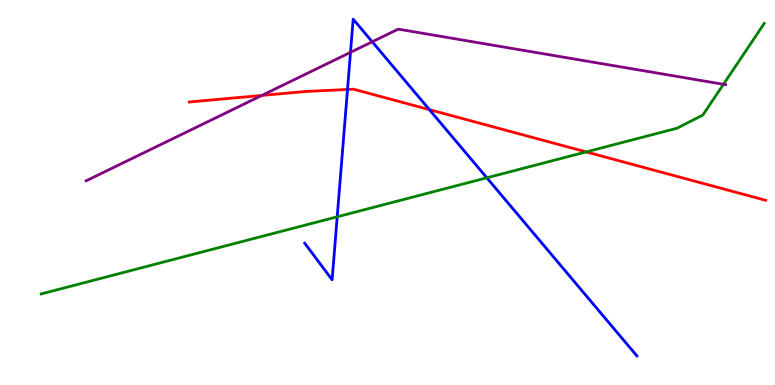[{'lines': ['blue', 'red'], 'intersections': [{'x': 4.48, 'y': 7.68}, {'x': 5.54, 'y': 7.15}]}, {'lines': ['green', 'red'], 'intersections': [{'x': 7.56, 'y': 6.05}]}, {'lines': ['purple', 'red'], 'intersections': [{'x': 3.38, 'y': 7.52}]}, {'lines': ['blue', 'green'], 'intersections': [{'x': 4.35, 'y': 4.37}, {'x': 6.28, 'y': 5.38}]}, {'lines': ['blue', 'purple'], 'intersections': [{'x': 4.52, 'y': 8.64}, {'x': 4.8, 'y': 8.91}]}, {'lines': ['green', 'purple'], 'intersections': [{'x': 9.33, 'y': 7.81}]}]